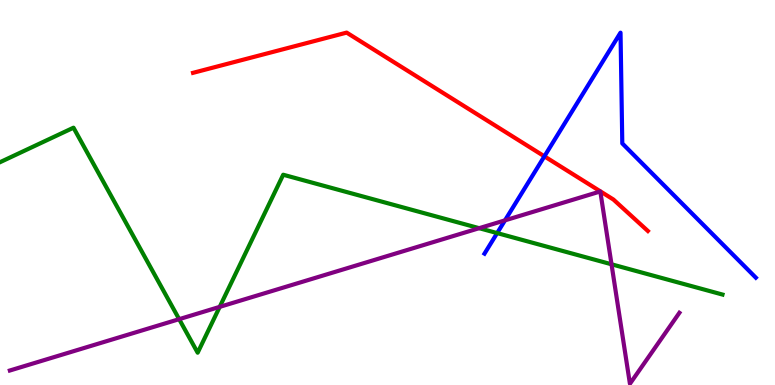[{'lines': ['blue', 'red'], 'intersections': [{'x': 7.02, 'y': 5.94}]}, {'lines': ['green', 'red'], 'intersections': []}, {'lines': ['purple', 'red'], 'intersections': []}, {'lines': ['blue', 'green'], 'intersections': [{'x': 6.41, 'y': 3.95}]}, {'lines': ['blue', 'purple'], 'intersections': [{'x': 6.52, 'y': 4.28}]}, {'lines': ['green', 'purple'], 'intersections': [{'x': 2.31, 'y': 1.71}, {'x': 2.83, 'y': 2.03}, {'x': 6.18, 'y': 4.07}, {'x': 7.89, 'y': 3.14}]}]